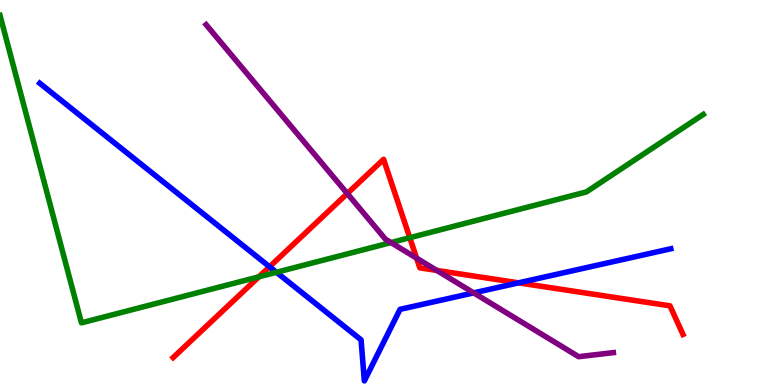[{'lines': ['blue', 'red'], 'intersections': [{'x': 3.48, 'y': 3.07}, {'x': 6.69, 'y': 2.65}]}, {'lines': ['green', 'red'], 'intersections': [{'x': 3.34, 'y': 2.81}, {'x': 5.29, 'y': 3.83}]}, {'lines': ['purple', 'red'], 'intersections': [{'x': 4.48, 'y': 4.97}, {'x': 5.38, 'y': 3.29}, {'x': 5.64, 'y': 2.98}]}, {'lines': ['blue', 'green'], 'intersections': [{'x': 3.57, 'y': 2.93}]}, {'lines': ['blue', 'purple'], 'intersections': [{'x': 6.11, 'y': 2.39}]}, {'lines': ['green', 'purple'], 'intersections': [{'x': 5.05, 'y': 3.7}]}]